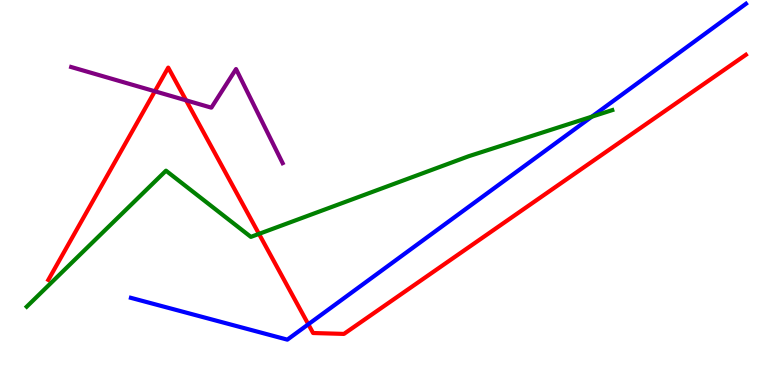[{'lines': ['blue', 'red'], 'intersections': [{'x': 3.98, 'y': 1.58}]}, {'lines': ['green', 'red'], 'intersections': [{'x': 3.34, 'y': 3.92}]}, {'lines': ['purple', 'red'], 'intersections': [{'x': 2.0, 'y': 7.63}, {'x': 2.4, 'y': 7.39}]}, {'lines': ['blue', 'green'], 'intersections': [{'x': 7.64, 'y': 6.97}]}, {'lines': ['blue', 'purple'], 'intersections': []}, {'lines': ['green', 'purple'], 'intersections': []}]